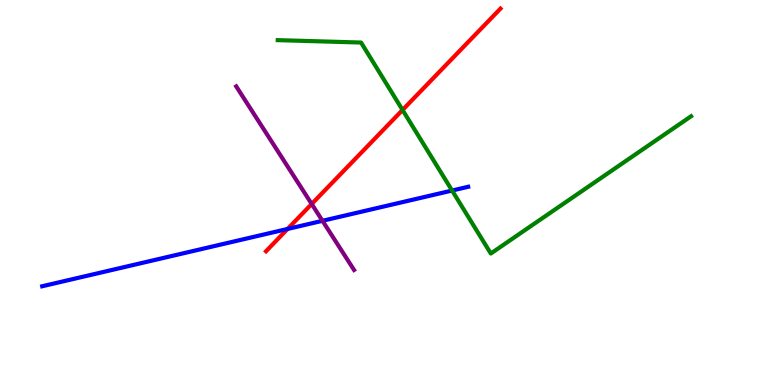[{'lines': ['blue', 'red'], 'intersections': [{'x': 3.71, 'y': 4.05}]}, {'lines': ['green', 'red'], 'intersections': [{'x': 5.19, 'y': 7.14}]}, {'lines': ['purple', 'red'], 'intersections': [{'x': 4.02, 'y': 4.7}]}, {'lines': ['blue', 'green'], 'intersections': [{'x': 5.83, 'y': 5.05}]}, {'lines': ['blue', 'purple'], 'intersections': [{'x': 4.16, 'y': 4.26}]}, {'lines': ['green', 'purple'], 'intersections': []}]